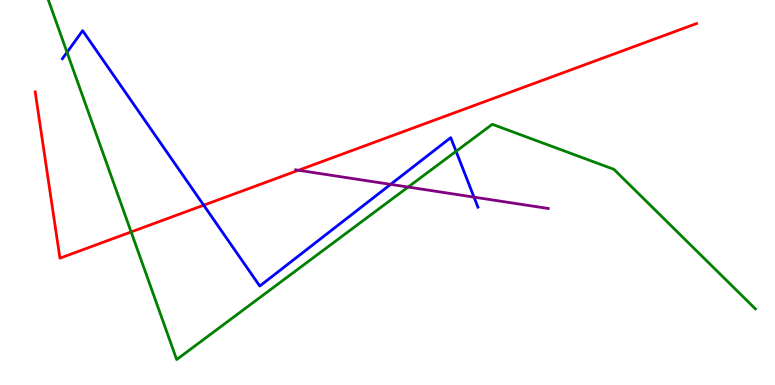[{'lines': ['blue', 'red'], 'intersections': [{'x': 2.63, 'y': 4.67}]}, {'lines': ['green', 'red'], 'intersections': [{'x': 1.69, 'y': 3.98}]}, {'lines': ['purple', 'red'], 'intersections': [{'x': 3.85, 'y': 5.58}]}, {'lines': ['blue', 'green'], 'intersections': [{'x': 0.865, 'y': 8.64}, {'x': 5.88, 'y': 6.07}]}, {'lines': ['blue', 'purple'], 'intersections': [{'x': 5.04, 'y': 5.21}, {'x': 6.12, 'y': 4.88}]}, {'lines': ['green', 'purple'], 'intersections': [{'x': 5.27, 'y': 5.14}]}]